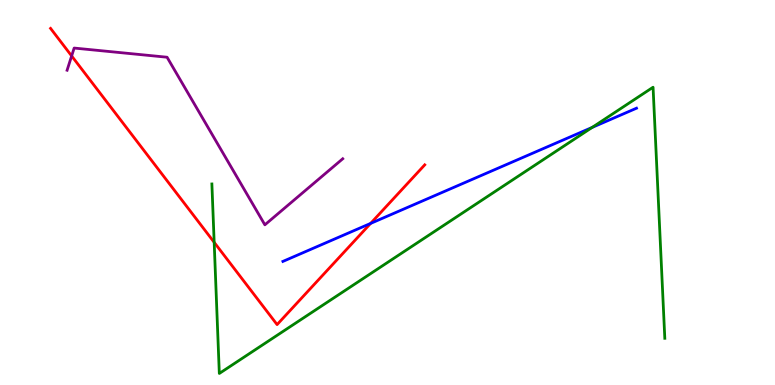[{'lines': ['blue', 'red'], 'intersections': [{'x': 4.78, 'y': 4.2}]}, {'lines': ['green', 'red'], 'intersections': [{'x': 2.76, 'y': 3.71}]}, {'lines': ['purple', 'red'], 'intersections': [{'x': 0.924, 'y': 8.55}]}, {'lines': ['blue', 'green'], 'intersections': [{'x': 7.64, 'y': 6.69}]}, {'lines': ['blue', 'purple'], 'intersections': []}, {'lines': ['green', 'purple'], 'intersections': []}]